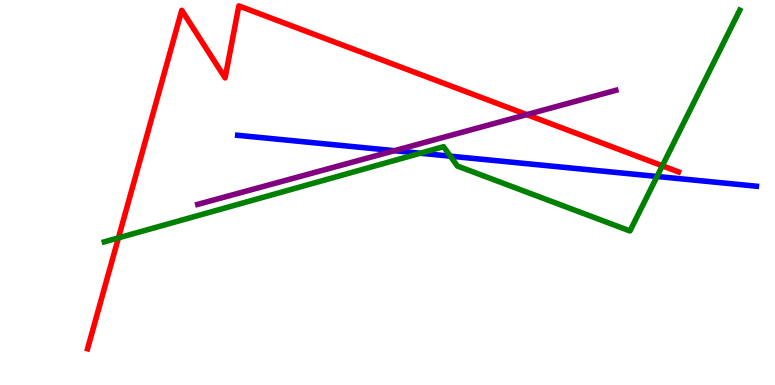[{'lines': ['blue', 'red'], 'intersections': []}, {'lines': ['green', 'red'], 'intersections': [{'x': 1.53, 'y': 3.82}, {'x': 8.55, 'y': 5.69}]}, {'lines': ['purple', 'red'], 'intersections': [{'x': 6.8, 'y': 7.02}]}, {'lines': ['blue', 'green'], 'intersections': [{'x': 5.42, 'y': 6.02}, {'x': 5.81, 'y': 5.94}, {'x': 8.48, 'y': 5.42}]}, {'lines': ['blue', 'purple'], 'intersections': [{'x': 5.09, 'y': 6.09}]}, {'lines': ['green', 'purple'], 'intersections': []}]